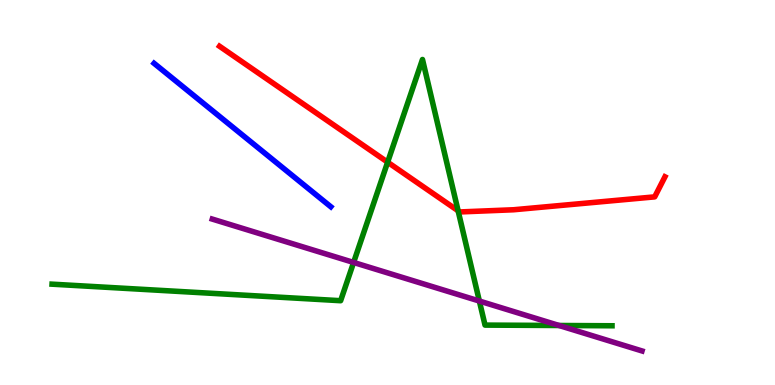[{'lines': ['blue', 'red'], 'intersections': []}, {'lines': ['green', 'red'], 'intersections': [{'x': 5.0, 'y': 5.79}, {'x': 5.91, 'y': 4.52}]}, {'lines': ['purple', 'red'], 'intersections': []}, {'lines': ['blue', 'green'], 'intersections': []}, {'lines': ['blue', 'purple'], 'intersections': []}, {'lines': ['green', 'purple'], 'intersections': [{'x': 4.56, 'y': 3.18}, {'x': 6.19, 'y': 2.18}, {'x': 7.21, 'y': 1.55}]}]